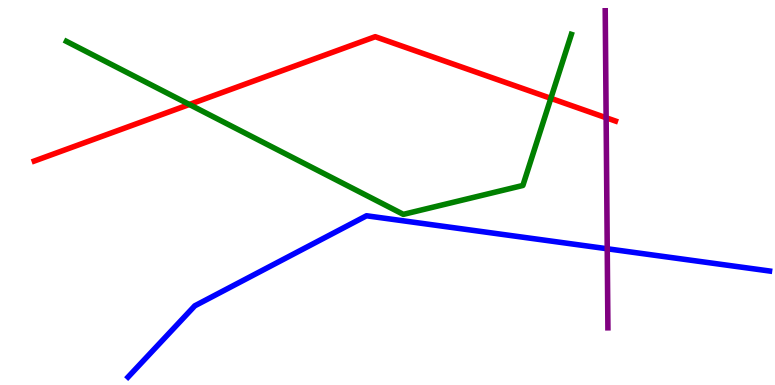[{'lines': ['blue', 'red'], 'intersections': []}, {'lines': ['green', 'red'], 'intersections': [{'x': 2.44, 'y': 7.29}, {'x': 7.11, 'y': 7.45}]}, {'lines': ['purple', 'red'], 'intersections': [{'x': 7.82, 'y': 6.94}]}, {'lines': ['blue', 'green'], 'intersections': []}, {'lines': ['blue', 'purple'], 'intersections': [{'x': 7.84, 'y': 3.54}]}, {'lines': ['green', 'purple'], 'intersections': []}]